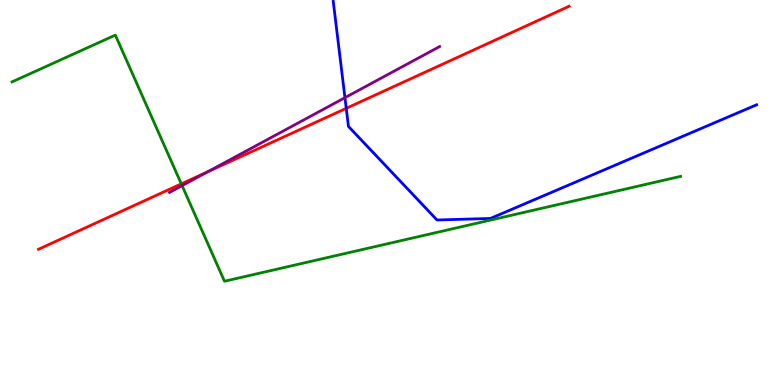[{'lines': ['blue', 'red'], 'intersections': [{'x': 4.47, 'y': 7.19}]}, {'lines': ['green', 'red'], 'intersections': [{'x': 2.34, 'y': 5.22}]}, {'lines': ['purple', 'red'], 'intersections': [{'x': 2.68, 'y': 5.54}]}, {'lines': ['blue', 'green'], 'intersections': []}, {'lines': ['blue', 'purple'], 'intersections': [{'x': 4.45, 'y': 7.46}]}, {'lines': ['green', 'purple'], 'intersections': [{'x': 2.35, 'y': 5.18}]}]